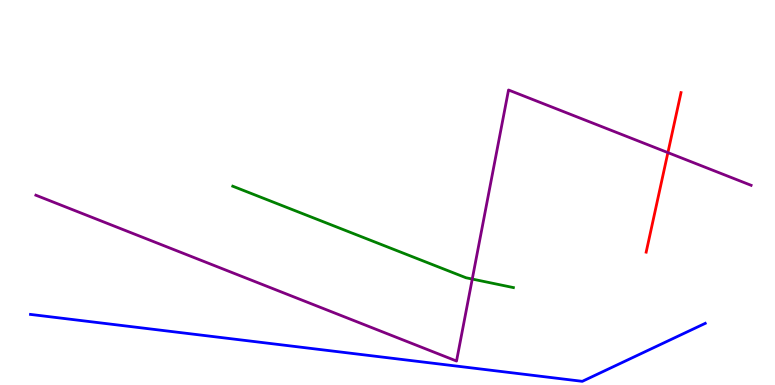[{'lines': ['blue', 'red'], 'intersections': []}, {'lines': ['green', 'red'], 'intersections': []}, {'lines': ['purple', 'red'], 'intersections': [{'x': 8.62, 'y': 6.04}]}, {'lines': ['blue', 'green'], 'intersections': []}, {'lines': ['blue', 'purple'], 'intersections': []}, {'lines': ['green', 'purple'], 'intersections': [{'x': 6.09, 'y': 2.75}]}]